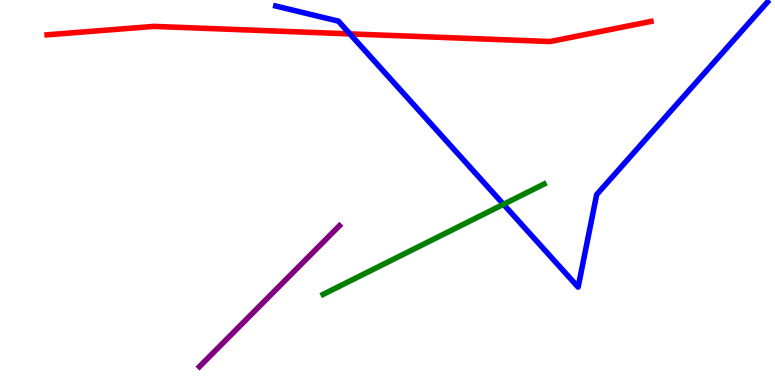[{'lines': ['blue', 'red'], 'intersections': [{'x': 4.51, 'y': 9.12}]}, {'lines': ['green', 'red'], 'intersections': []}, {'lines': ['purple', 'red'], 'intersections': []}, {'lines': ['blue', 'green'], 'intersections': [{'x': 6.5, 'y': 4.69}]}, {'lines': ['blue', 'purple'], 'intersections': []}, {'lines': ['green', 'purple'], 'intersections': []}]